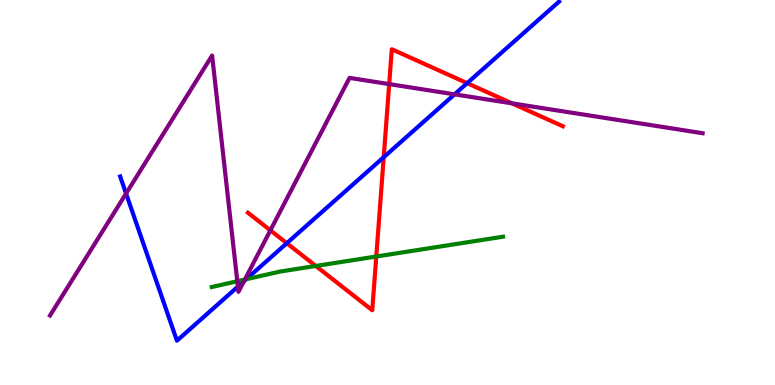[{'lines': ['blue', 'red'], 'intersections': [{'x': 3.7, 'y': 3.68}, {'x': 4.95, 'y': 5.92}, {'x': 6.03, 'y': 7.84}]}, {'lines': ['green', 'red'], 'intersections': [{'x': 4.07, 'y': 3.09}, {'x': 4.86, 'y': 3.34}]}, {'lines': ['purple', 'red'], 'intersections': [{'x': 3.49, 'y': 4.02}, {'x': 5.02, 'y': 7.82}, {'x': 6.61, 'y': 7.32}]}, {'lines': ['blue', 'green'], 'intersections': [{'x': 3.18, 'y': 2.75}]}, {'lines': ['blue', 'purple'], 'intersections': [{'x': 1.63, 'y': 4.97}, {'x': 3.07, 'y': 2.56}, {'x': 3.15, 'y': 2.7}, {'x': 5.87, 'y': 7.55}]}, {'lines': ['green', 'purple'], 'intersections': [{'x': 3.06, 'y': 2.69}, {'x': 3.16, 'y': 2.74}]}]